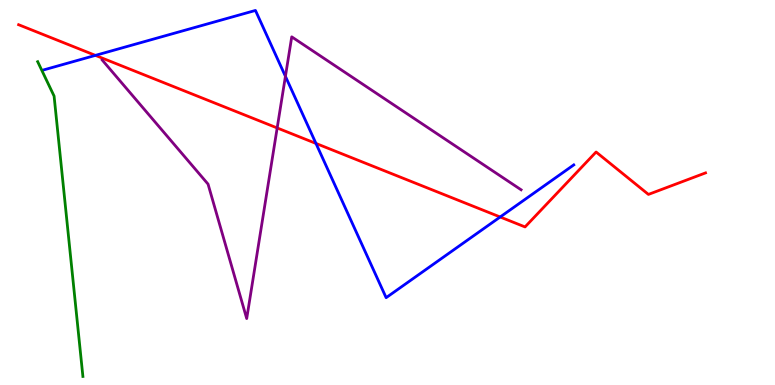[{'lines': ['blue', 'red'], 'intersections': [{'x': 1.23, 'y': 8.56}, {'x': 4.08, 'y': 6.27}, {'x': 6.45, 'y': 4.36}]}, {'lines': ['green', 'red'], 'intersections': []}, {'lines': ['purple', 'red'], 'intersections': [{'x': 3.58, 'y': 6.68}]}, {'lines': ['blue', 'green'], 'intersections': []}, {'lines': ['blue', 'purple'], 'intersections': [{'x': 3.68, 'y': 8.02}]}, {'lines': ['green', 'purple'], 'intersections': []}]